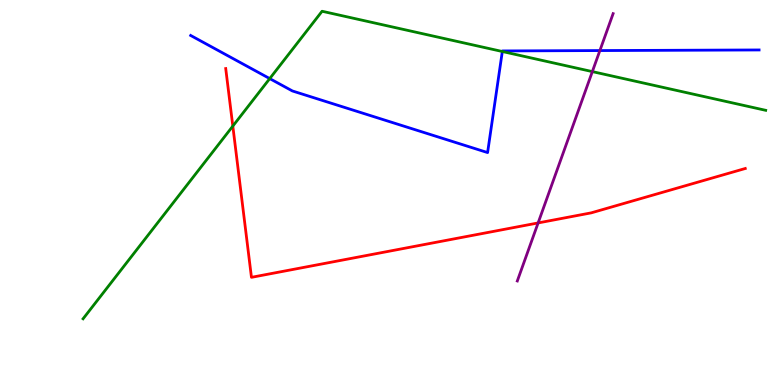[{'lines': ['blue', 'red'], 'intersections': []}, {'lines': ['green', 'red'], 'intersections': [{'x': 3.0, 'y': 6.72}]}, {'lines': ['purple', 'red'], 'intersections': [{'x': 6.94, 'y': 4.21}]}, {'lines': ['blue', 'green'], 'intersections': [{'x': 3.48, 'y': 7.96}, {'x': 6.48, 'y': 8.66}]}, {'lines': ['blue', 'purple'], 'intersections': [{'x': 7.74, 'y': 8.69}]}, {'lines': ['green', 'purple'], 'intersections': [{'x': 7.64, 'y': 8.14}]}]